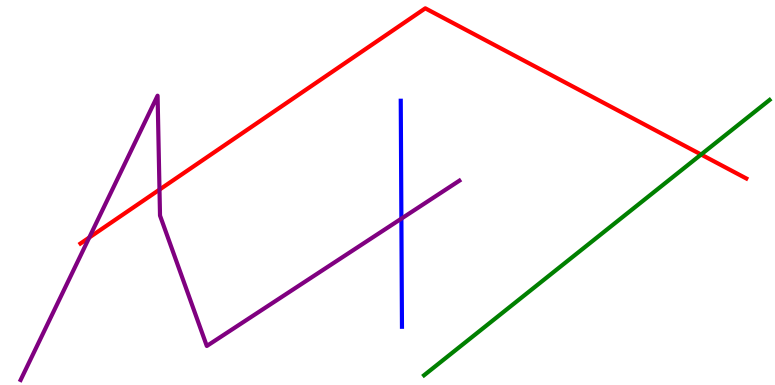[{'lines': ['blue', 'red'], 'intersections': []}, {'lines': ['green', 'red'], 'intersections': [{'x': 9.05, 'y': 5.99}]}, {'lines': ['purple', 'red'], 'intersections': [{'x': 1.15, 'y': 3.83}, {'x': 2.06, 'y': 5.07}]}, {'lines': ['blue', 'green'], 'intersections': []}, {'lines': ['blue', 'purple'], 'intersections': [{'x': 5.18, 'y': 4.32}]}, {'lines': ['green', 'purple'], 'intersections': []}]